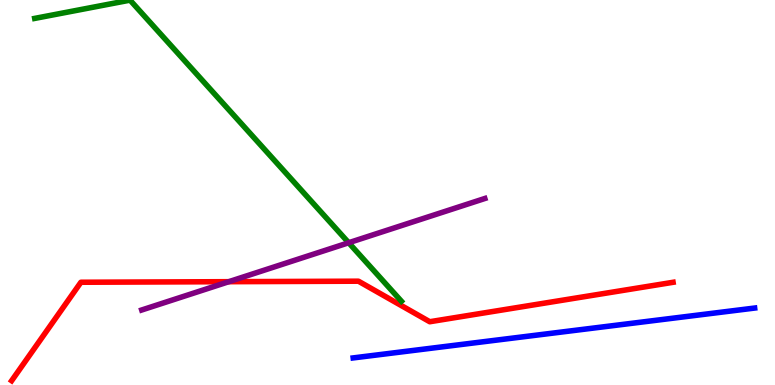[{'lines': ['blue', 'red'], 'intersections': []}, {'lines': ['green', 'red'], 'intersections': []}, {'lines': ['purple', 'red'], 'intersections': [{'x': 2.95, 'y': 2.68}]}, {'lines': ['blue', 'green'], 'intersections': []}, {'lines': ['blue', 'purple'], 'intersections': []}, {'lines': ['green', 'purple'], 'intersections': [{'x': 4.5, 'y': 3.7}]}]